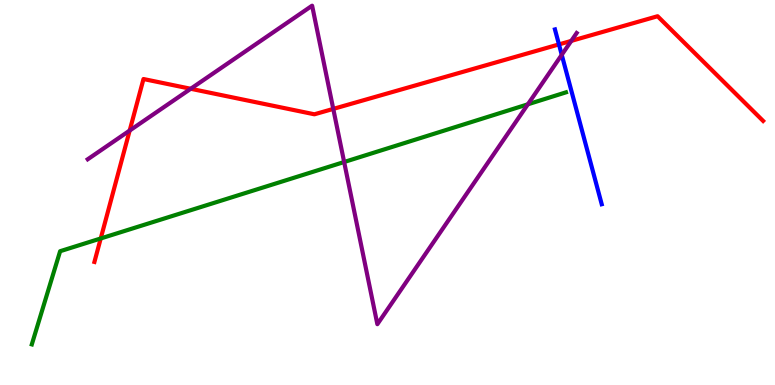[{'lines': ['blue', 'red'], 'intersections': [{'x': 7.21, 'y': 8.85}]}, {'lines': ['green', 'red'], 'intersections': [{'x': 1.3, 'y': 3.81}]}, {'lines': ['purple', 'red'], 'intersections': [{'x': 1.67, 'y': 6.61}, {'x': 2.46, 'y': 7.69}, {'x': 4.3, 'y': 7.17}, {'x': 7.37, 'y': 8.94}]}, {'lines': ['blue', 'green'], 'intersections': []}, {'lines': ['blue', 'purple'], 'intersections': [{'x': 7.25, 'y': 8.58}]}, {'lines': ['green', 'purple'], 'intersections': [{'x': 4.44, 'y': 5.79}, {'x': 6.81, 'y': 7.29}]}]